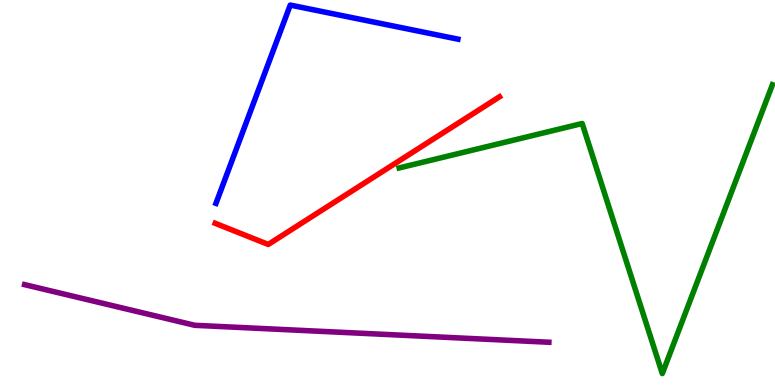[{'lines': ['blue', 'red'], 'intersections': []}, {'lines': ['green', 'red'], 'intersections': []}, {'lines': ['purple', 'red'], 'intersections': []}, {'lines': ['blue', 'green'], 'intersections': []}, {'lines': ['blue', 'purple'], 'intersections': []}, {'lines': ['green', 'purple'], 'intersections': []}]